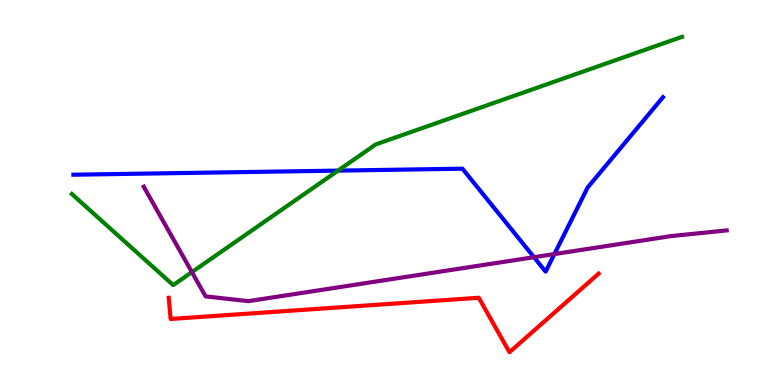[{'lines': ['blue', 'red'], 'intersections': []}, {'lines': ['green', 'red'], 'intersections': []}, {'lines': ['purple', 'red'], 'intersections': []}, {'lines': ['blue', 'green'], 'intersections': [{'x': 4.36, 'y': 5.57}]}, {'lines': ['blue', 'purple'], 'intersections': [{'x': 6.89, 'y': 3.32}, {'x': 7.15, 'y': 3.4}]}, {'lines': ['green', 'purple'], 'intersections': [{'x': 2.48, 'y': 2.93}]}]